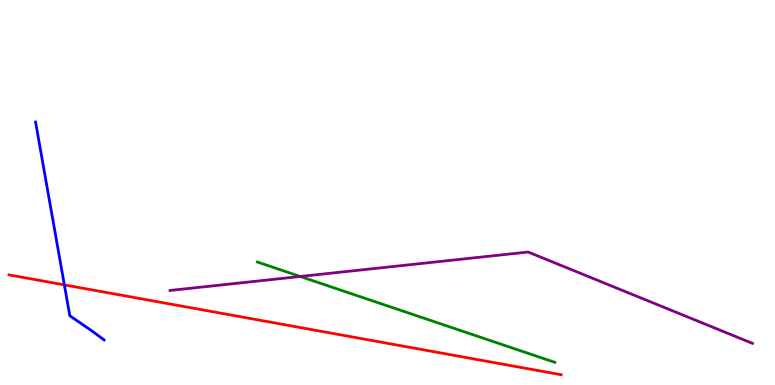[{'lines': ['blue', 'red'], 'intersections': [{'x': 0.831, 'y': 2.6}]}, {'lines': ['green', 'red'], 'intersections': []}, {'lines': ['purple', 'red'], 'intersections': []}, {'lines': ['blue', 'green'], 'intersections': []}, {'lines': ['blue', 'purple'], 'intersections': []}, {'lines': ['green', 'purple'], 'intersections': [{'x': 3.87, 'y': 2.82}]}]